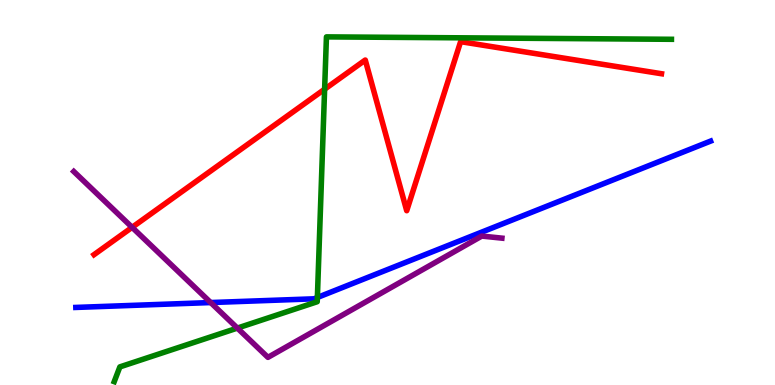[{'lines': ['blue', 'red'], 'intersections': []}, {'lines': ['green', 'red'], 'intersections': [{'x': 4.19, 'y': 7.68}]}, {'lines': ['purple', 'red'], 'intersections': [{'x': 1.7, 'y': 4.1}]}, {'lines': ['blue', 'green'], 'intersections': [{'x': 4.1, 'y': 2.27}]}, {'lines': ['blue', 'purple'], 'intersections': [{'x': 2.72, 'y': 2.14}]}, {'lines': ['green', 'purple'], 'intersections': [{'x': 3.06, 'y': 1.48}]}]